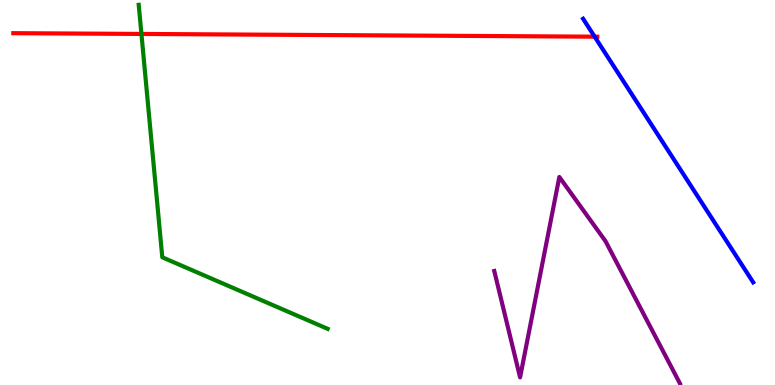[{'lines': ['blue', 'red'], 'intersections': [{'x': 7.67, 'y': 9.05}]}, {'lines': ['green', 'red'], 'intersections': [{'x': 1.82, 'y': 9.12}]}, {'lines': ['purple', 'red'], 'intersections': []}, {'lines': ['blue', 'green'], 'intersections': []}, {'lines': ['blue', 'purple'], 'intersections': []}, {'lines': ['green', 'purple'], 'intersections': []}]